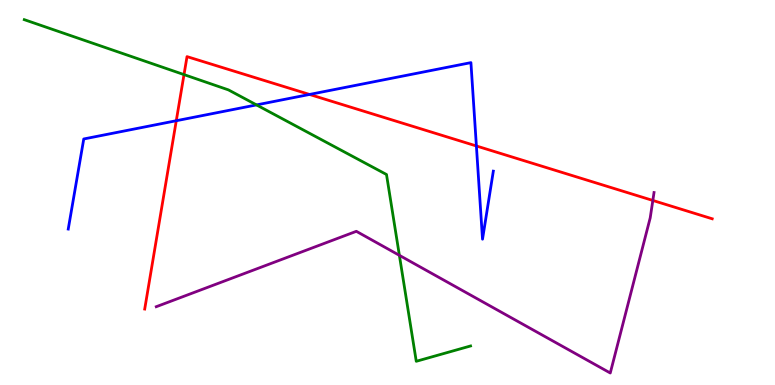[{'lines': ['blue', 'red'], 'intersections': [{'x': 2.27, 'y': 6.86}, {'x': 3.99, 'y': 7.55}, {'x': 6.15, 'y': 6.21}]}, {'lines': ['green', 'red'], 'intersections': [{'x': 2.37, 'y': 8.06}]}, {'lines': ['purple', 'red'], 'intersections': [{'x': 8.42, 'y': 4.79}]}, {'lines': ['blue', 'green'], 'intersections': [{'x': 3.31, 'y': 7.28}]}, {'lines': ['blue', 'purple'], 'intersections': []}, {'lines': ['green', 'purple'], 'intersections': [{'x': 5.15, 'y': 3.37}]}]